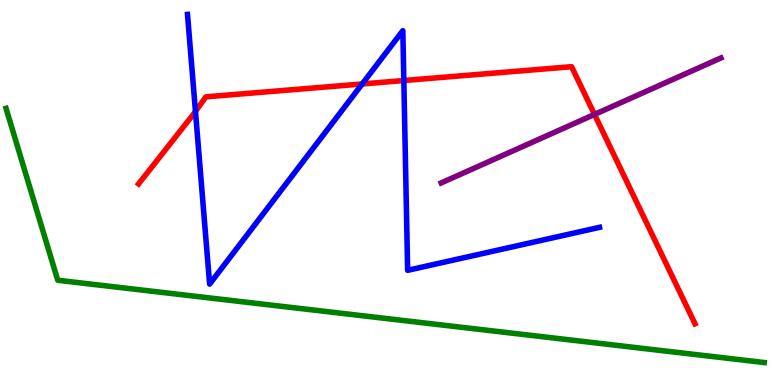[{'lines': ['blue', 'red'], 'intersections': [{'x': 2.52, 'y': 7.11}, {'x': 4.67, 'y': 7.82}, {'x': 5.21, 'y': 7.91}]}, {'lines': ['green', 'red'], 'intersections': []}, {'lines': ['purple', 'red'], 'intersections': [{'x': 7.67, 'y': 7.03}]}, {'lines': ['blue', 'green'], 'intersections': []}, {'lines': ['blue', 'purple'], 'intersections': []}, {'lines': ['green', 'purple'], 'intersections': []}]